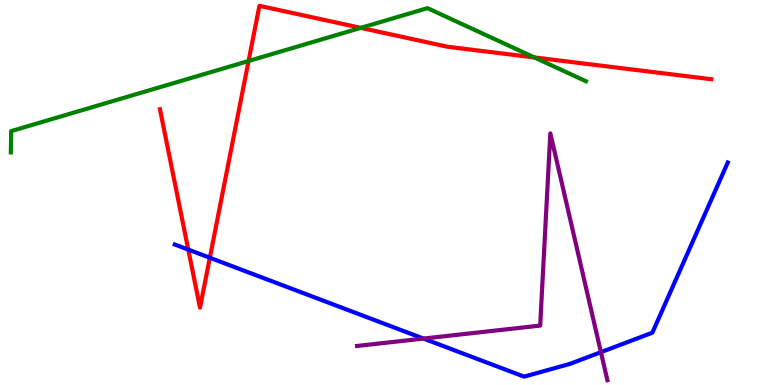[{'lines': ['blue', 'red'], 'intersections': [{'x': 2.43, 'y': 3.52}, {'x': 2.71, 'y': 3.31}]}, {'lines': ['green', 'red'], 'intersections': [{'x': 3.21, 'y': 8.42}, {'x': 4.65, 'y': 9.28}, {'x': 6.89, 'y': 8.51}]}, {'lines': ['purple', 'red'], 'intersections': []}, {'lines': ['blue', 'green'], 'intersections': []}, {'lines': ['blue', 'purple'], 'intersections': [{'x': 5.46, 'y': 1.21}, {'x': 7.75, 'y': 0.853}]}, {'lines': ['green', 'purple'], 'intersections': []}]